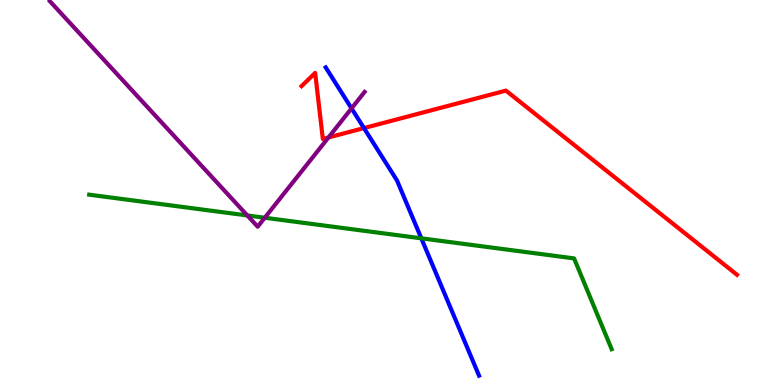[{'lines': ['blue', 'red'], 'intersections': [{'x': 4.7, 'y': 6.67}]}, {'lines': ['green', 'red'], 'intersections': []}, {'lines': ['purple', 'red'], 'intersections': [{'x': 4.24, 'y': 6.43}]}, {'lines': ['blue', 'green'], 'intersections': [{'x': 5.44, 'y': 3.81}]}, {'lines': ['blue', 'purple'], 'intersections': [{'x': 4.54, 'y': 7.18}]}, {'lines': ['green', 'purple'], 'intersections': [{'x': 3.19, 'y': 4.4}, {'x': 3.42, 'y': 4.34}]}]